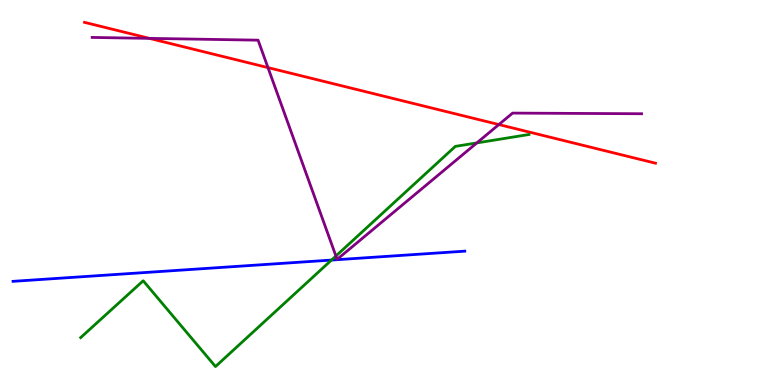[{'lines': ['blue', 'red'], 'intersections': []}, {'lines': ['green', 'red'], 'intersections': []}, {'lines': ['purple', 'red'], 'intersections': [{'x': 1.93, 'y': 9.0}, {'x': 3.46, 'y': 8.24}, {'x': 6.44, 'y': 6.76}]}, {'lines': ['blue', 'green'], 'intersections': [{'x': 4.28, 'y': 3.25}]}, {'lines': ['blue', 'purple'], 'intersections': []}, {'lines': ['green', 'purple'], 'intersections': [{'x': 4.33, 'y': 3.35}, {'x': 6.15, 'y': 6.29}]}]